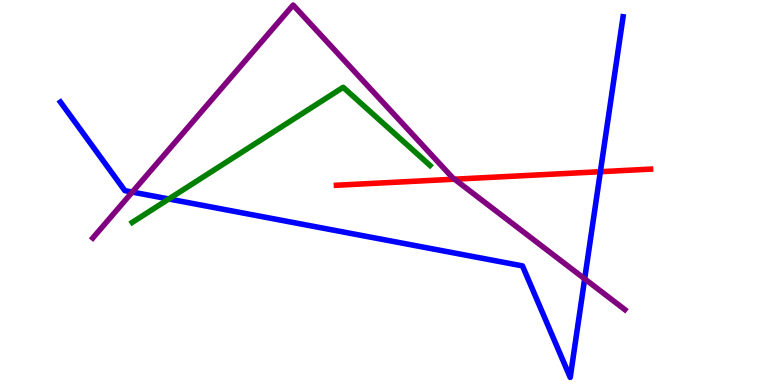[{'lines': ['blue', 'red'], 'intersections': [{'x': 7.75, 'y': 5.54}]}, {'lines': ['green', 'red'], 'intersections': []}, {'lines': ['purple', 'red'], 'intersections': [{'x': 5.86, 'y': 5.35}]}, {'lines': ['blue', 'green'], 'intersections': [{'x': 2.18, 'y': 4.83}]}, {'lines': ['blue', 'purple'], 'intersections': [{'x': 1.71, 'y': 5.01}, {'x': 7.54, 'y': 2.76}]}, {'lines': ['green', 'purple'], 'intersections': []}]